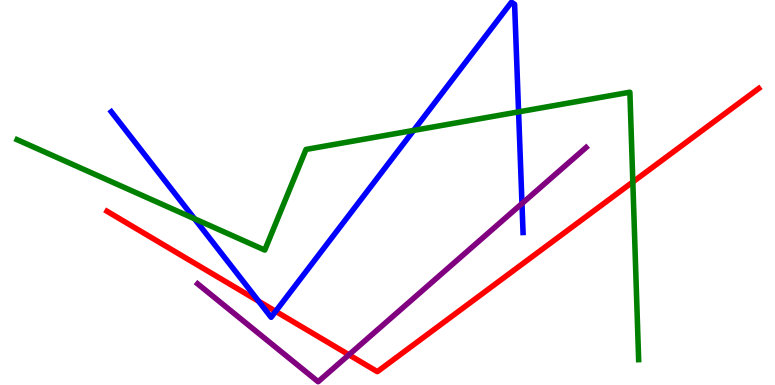[{'lines': ['blue', 'red'], 'intersections': [{'x': 3.34, 'y': 2.18}, {'x': 3.56, 'y': 1.91}]}, {'lines': ['green', 'red'], 'intersections': [{'x': 8.17, 'y': 5.27}]}, {'lines': ['purple', 'red'], 'intersections': [{'x': 4.5, 'y': 0.785}]}, {'lines': ['blue', 'green'], 'intersections': [{'x': 2.51, 'y': 4.32}, {'x': 5.34, 'y': 6.61}, {'x': 6.69, 'y': 7.09}]}, {'lines': ['blue', 'purple'], 'intersections': [{'x': 6.74, 'y': 4.71}]}, {'lines': ['green', 'purple'], 'intersections': []}]